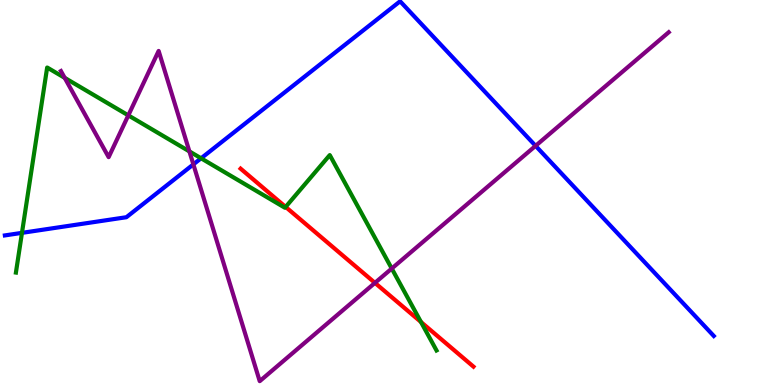[{'lines': ['blue', 'red'], 'intersections': []}, {'lines': ['green', 'red'], 'intersections': [{'x': 3.69, 'y': 4.63}, {'x': 5.43, 'y': 1.64}]}, {'lines': ['purple', 'red'], 'intersections': [{'x': 4.84, 'y': 2.65}]}, {'lines': ['blue', 'green'], 'intersections': [{'x': 0.283, 'y': 3.95}, {'x': 2.59, 'y': 5.89}]}, {'lines': ['blue', 'purple'], 'intersections': [{'x': 2.5, 'y': 5.73}, {'x': 6.91, 'y': 6.21}]}, {'lines': ['green', 'purple'], 'intersections': [{'x': 0.835, 'y': 7.98}, {'x': 1.66, 'y': 7.0}, {'x': 2.44, 'y': 6.07}, {'x': 5.05, 'y': 3.03}]}]